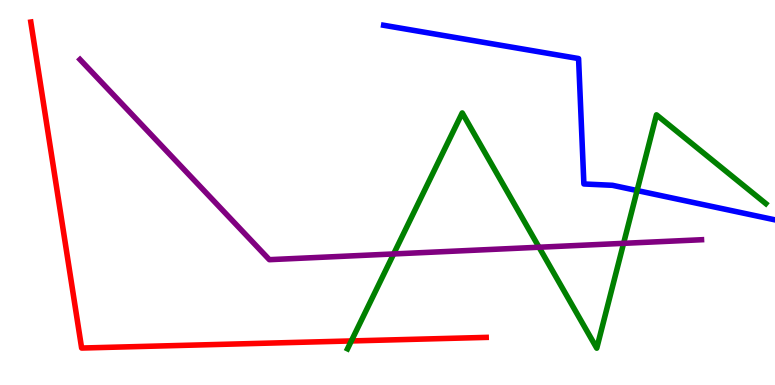[{'lines': ['blue', 'red'], 'intersections': []}, {'lines': ['green', 'red'], 'intersections': [{'x': 4.53, 'y': 1.14}]}, {'lines': ['purple', 'red'], 'intersections': []}, {'lines': ['blue', 'green'], 'intersections': [{'x': 8.22, 'y': 5.05}]}, {'lines': ['blue', 'purple'], 'intersections': []}, {'lines': ['green', 'purple'], 'intersections': [{'x': 5.08, 'y': 3.4}, {'x': 6.96, 'y': 3.58}, {'x': 8.05, 'y': 3.68}]}]